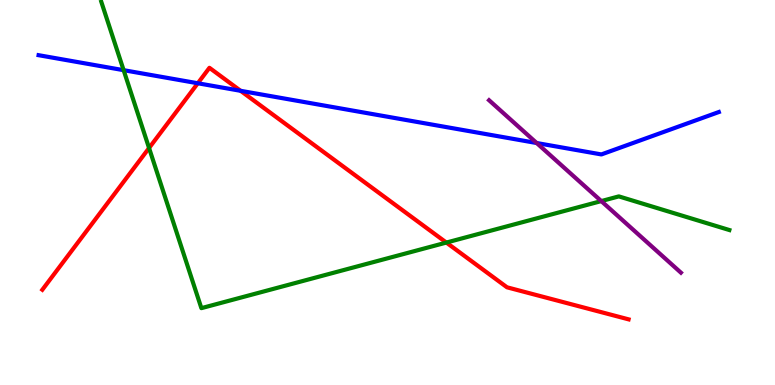[{'lines': ['blue', 'red'], 'intersections': [{'x': 2.55, 'y': 7.84}, {'x': 3.1, 'y': 7.64}]}, {'lines': ['green', 'red'], 'intersections': [{'x': 1.92, 'y': 6.16}, {'x': 5.76, 'y': 3.7}]}, {'lines': ['purple', 'red'], 'intersections': []}, {'lines': ['blue', 'green'], 'intersections': [{'x': 1.6, 'y': 8.18}]}, {'lines': ['blue', 'purple'], 'intersections': [{'x': 6.92, 'y': 6.29}]}, {'lines': ['green', 'purple'], 'intersections': [{'x': 7.76, 'y': 4.78}]}]